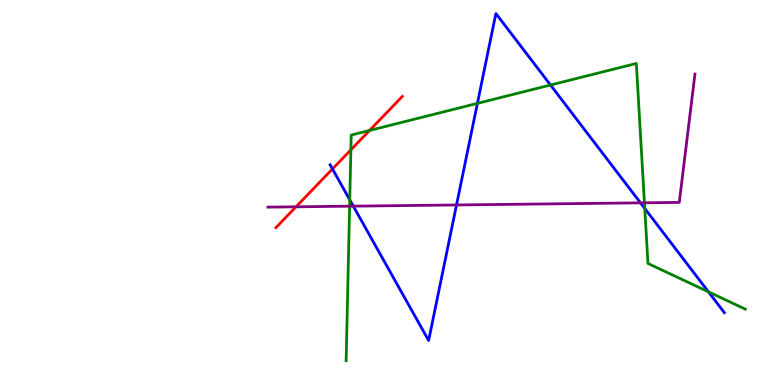[{'lines': ['blue', 'red'], 'intersections': [{'x': 4.29, 'y': 5.61}]}, {'lines': ['green', 'red'], 'intersections': [{'x': 4.53, 'y': 6.11}, {'x': 4.77, 'y': 6.61}]}, {'lines': ['purple', 'red'], 'intersections': [{'x': 3.82, 'y': 4.63}]}, {'lines': ['blue', 'green'], 'intersections': [{'x': 4.51, 'y': 4.81}, {'x': 6.16, 'y': 7.32}, {'x': 7.1, 'y': 7.79}, {'x': 8.32, 'y': 4.59}, {'x': 9.14, 'y': 2.42}]}, {'lines': ['blue', 'purple'], 'intersections': [{'x': 4.56, 'y': 4.65}, {'x': 5.89, 'y': 4.68}, {'x': 8.26, 'y': 4.73}]}, {'lines': ['green', 'purple'], 'intersections': [{'x': 4.51, 'y': 4.64}, {'x': 8.32, 'y': 4.73}]}]